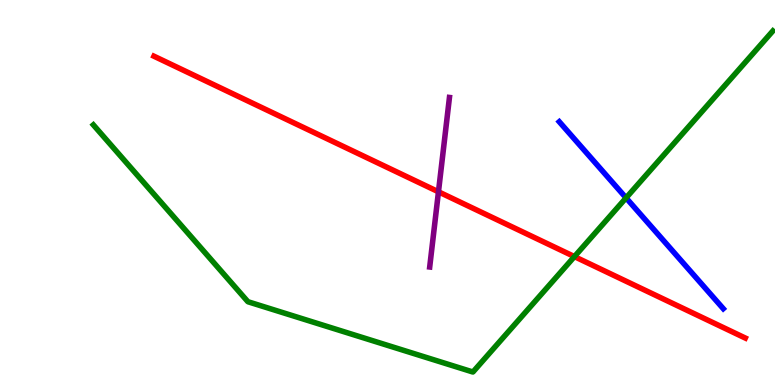[{'lines': ['blue', 'red'], 'intersections': []}, {'lines': ['green', 'red'], 'intersections': [{'x': 7.41, 'y': 3.34}]}, {'lines': ['purple', 'red'], 'intersections': [{'x': 5.66, 'y': 5.02}]}, {'lines': ['blue', 'green'], 'intersections': [{'x': 8.08, 'y': 4.86}]}, {'lines': ['blue', 'purple'], 'intersections': []}, {'lines': ['green', 'purple'], 'intersections': []}]